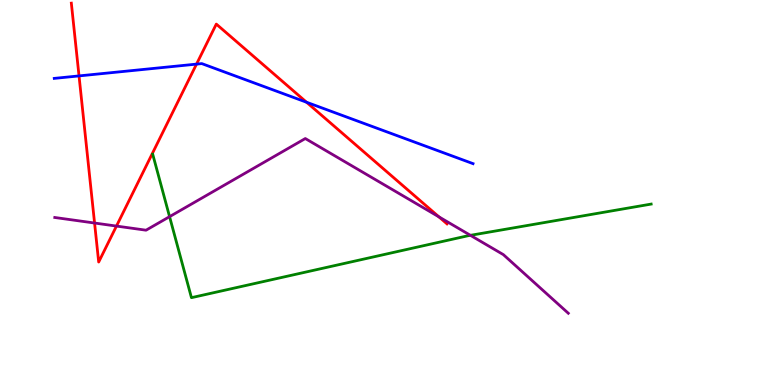[{'lines': ['blue', 'red'], 'intersections': [{'x': 1.02, 'y': 8.03}, {'x': 2.54, 'y': 8.33}, {'x': 3.96, 'y': 7.34}]}, {'lines': ['green', 'red'], 'intersections': []}, {'lines': ['purple', 'red'], 'intersections': [{'x': 1.22, 'y': 4.21}, {'x': 1.5, 'y': 4.13}, {'x': 5.66, 'y': 4.37}]}, {'lines': ['blue', 'green'], 'intersections': []}, {'lines': ['blue', 'purple'], 'intersections': []}, {'lines': ['green', 'purple'], 'intersections': [{'x': 2.19, 'y': 4.37}, {'x': 6.07, 'y': 3.89}]}]